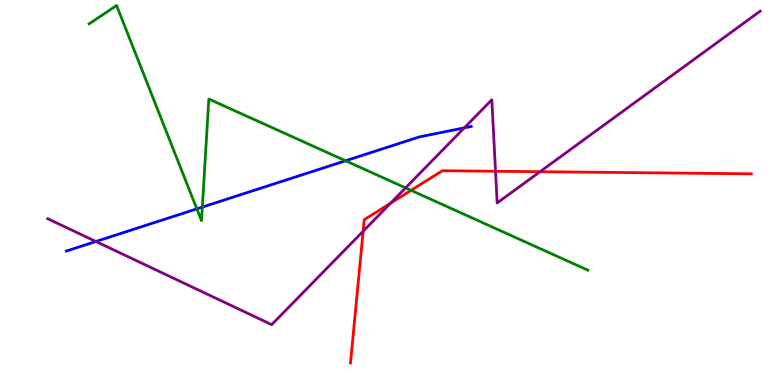[{'lines': ['blue', 'red'], 'intersections': []}, {'lines': ['green', 'red'], 'intersections': [{'x': 5.3, 'y': 5.06}]}, {'lines': ['purple', 'red'], 'intersections': [{'x': 4.69, 'y': 3.99}, {'x': 5.04, 'y': 4.72}, {'x': 6.39, 'y': 5.55}, {'x': 6.97, 'y': 5.54}]}, {'lines': ['blue', 'green'], 'intersections': [{'x': 2.54, 'y': 4.58}, {'x': 2.61, 'y': 4.62}, {'x': 4.46, 'y': 5.82}]}, {'lines': ['blue', 'purple'], 'intersections': [{'x': 1.24, 'y': 3.73}, {'x': 5.99, 'y': 6.68}]}, {'lines': ['green', 'purple'], 'intersections': [{'x': 5.23, 'y': 5.12}]}]